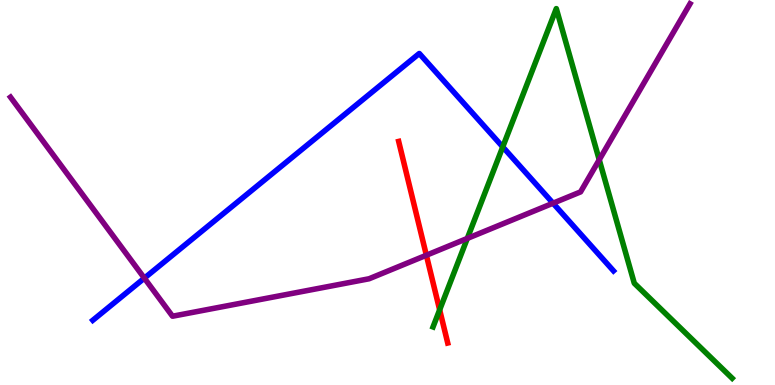[{'lines': ['blue', 'red'], 'intersections': []}, {'lines': ['green', 'red'], 'intersections': [{'x': 5.67, 'y': 1.95}]}, {'lines': ['purple', 'red'], 'intersections': [{'x': 5.5, 'y': 3.37}]}, {'lines': ['blue', 'green'], 'intersections': [{'x': 6.49, 'y': 6.18}]}, {'lines': ['blue', 'purple'], 'intersections': [{'x': 1.86, 'y': 2.78}, {'x': 7.14, 'y': 4.72}]}, {'lines': ['green', 'purple'], 'intersections': [{'x': 6.03, 'y': 3.81}, {'x': 7.73, 'y': 5.85}]}]